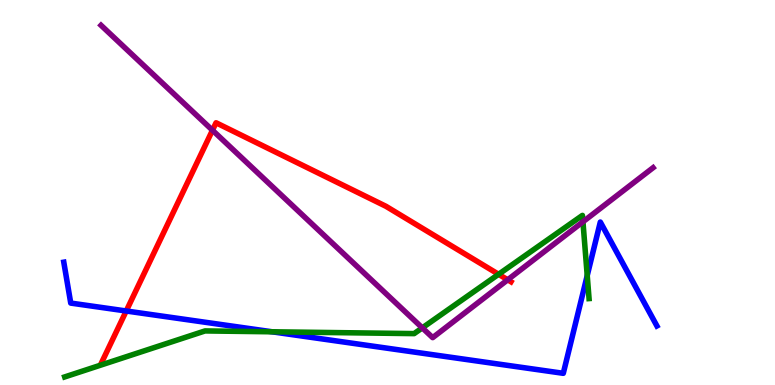[{'lines': ['blue', 'red'], 'intersections': [{'x': 1.63, 'y': 1.92}]}, {'lines': ['green', 'red'], 'intersections': [{'x': 6.43, 'y': 2.88}]}, {'lines': ['purple', 'red'], 'intersections': [{'x': 2.74, 'y': 6.62}, {'x': 6.55, 'y': 2.73}]}, {'lines': ['blue', 'green'], 'intersections': [{'x': 3.51, 'y': 1.38}, {'x': 7.58, 'y': 2.84}]}, {'lines': ['blue', 'purple'], 'intersections': []}, {'lines': ['green', 'purple'], 'intersections': [{'x': 5.45, 'y': 1.48}, {'x': 7.52, 'y': 4.24}]}]